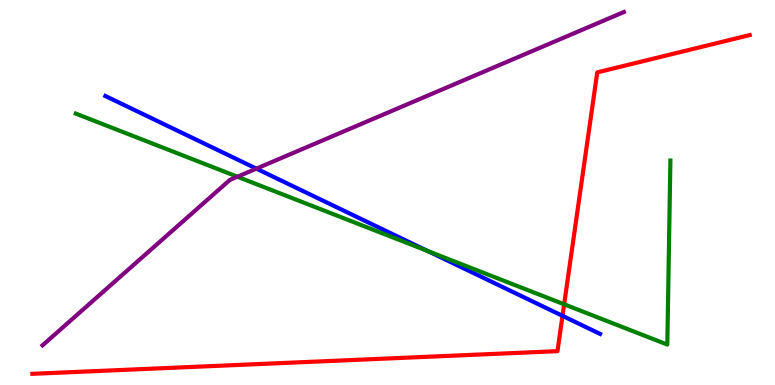[{'lines': ['blue', 'red'], 'intersections': [{'x': 7.26, 'y': 1.8}]}, {'lines': ['green', 'red'], 'intersections': [{'x': 7.28, 'y': 2.1}]}, {'lines': ['purple', 'red'], 'intersections': []}, {'lines': ['blue', 'green'], 'intersections': [{'x': 5.52, 'y': 3.48}]}, {'lines': ['blue', 'purple'], 'intersections': [{'x': 3.31, 'y': 5.62}]}, {'lines': ['green', 'purple'], 'intersections': [{'x': 3.06, 'y': 5.41}]}]